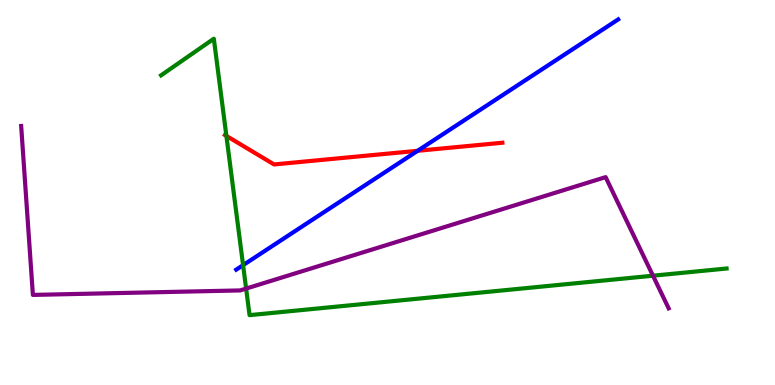[{'lines': ['blue', 'red'], 'intersections': [{'x': 5.39, 'y': 6.08}]}, {'lines': ['green', 'red'], 'intersections': [{'x': 2.92, 'y': 6.47}]}, {'lines': ['purple', 'red'], 'intersections': []}, {'lines': ['blue', 'green'], 'intersections': [{'x': 3.14, 'y': 3.11}]}, {'lines': ['blue', 'purple'], 'intersections': []}, {'lines': ['green', 'purple'], 'intersections': [{'x': 3.18, 'y': 2.5}, {'x': 8.43, 'y': 2.84}]}]